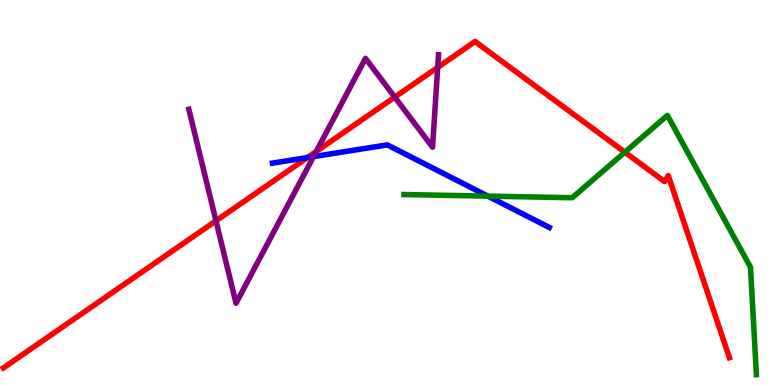[{'lines': ['blue', 'red'], 'intersections': [{'x': 3.97, 'y': 5.91}]}, {'lines': ['green', 'red'], 'intersections': [{'x': 8.06, 'y': 6.05}]}, {'lines': ['purple', 'red'], 'intersections': [{'x': 2.79, 'y': 4.26}, {'x': 4.08, 'y': 6.07}, {'x': 5.09, 'y': 7.48}, {'x': 5.65, 'y': 8.25}]}, {'lines': ['blue', 'green'], 'intersections': [{'x': 6.29, 'y': 4.91}]}, {'lines': ['blue', 'purple'], 'intersections': [{'x': 4.05, 'y': 5.93}]}, {'lines': ['green', 'purple'], 'intersections': []}]